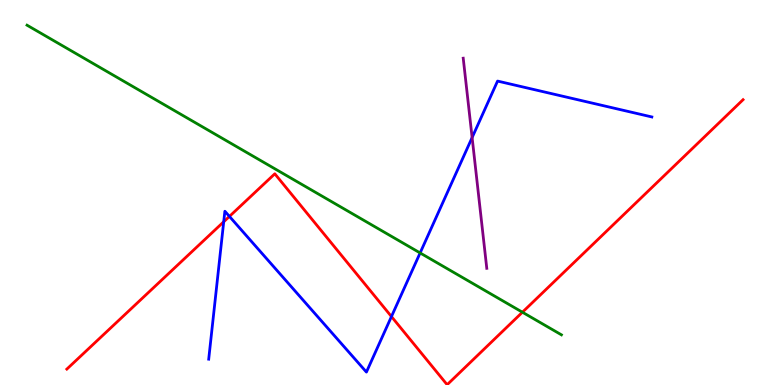[{'lines': ['blue', 'red'], 'intersections': [{'x': 2.89, 'y': 4.24}, {'x': 2.96, 'y': 4.38}, {'x': 5.05, 'y': 1.78}]}, {'lines': ['green', 'red'], 'intersections': [{'x': 6.74, 'y': 1.89}]}, {'lines': ['purple', 'red'], 'intersections': []}, {'lines': ['blue', 'green'], 'intersections': [{'x': 5.42, 'y': 3.43}]}, {'lines': ['blue', 'purple'], 'intersections': [{'x': 6.09, 'y': 6.43}]}, {'lines': ['green', 'purple'], 'intersections': []}]